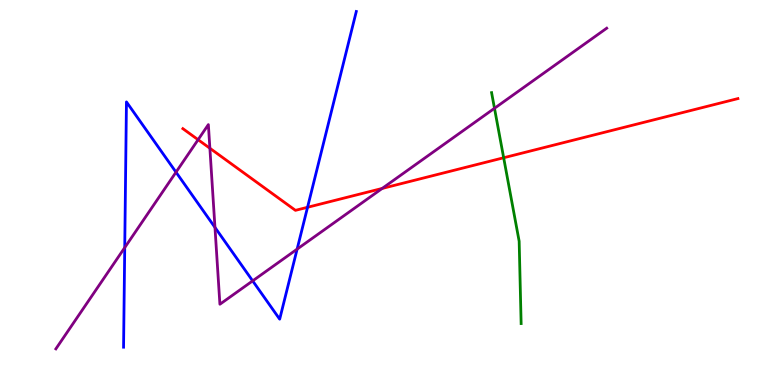[{'lines': ['blue', 'red'], 'intersections': [{'x': 3.97, 'y': 4.62}]}, {'lines': ['green', 'red'], 'intersections': [{'x': 6.5, 'y': 5.9}]}, {'lines': ['purple', 'red'], 'intersections': [{'x': 2.56, 'y': 6.37}, {'x': 2.71, 'y': 6.15}, {'x': 4.93, 'y': 5.11}]}, {'lines': ['blue', 'green'], 'intersections': []}, {'lines': ['blue', 'purple'], 'intersections': [{'x': 1.61, 'y': 3.57}, {'x': 2.27, 'y': 5.53}, {'x': 2.77, 'y': 4.09}, {'x': 3.26, 'y': 2.7}, {'x': 3.83, 'y': 3.53}]}, {'lines': ['green', 'purple'], 'intersections': [{'x': 6.38, 'y': 7.19}]}]